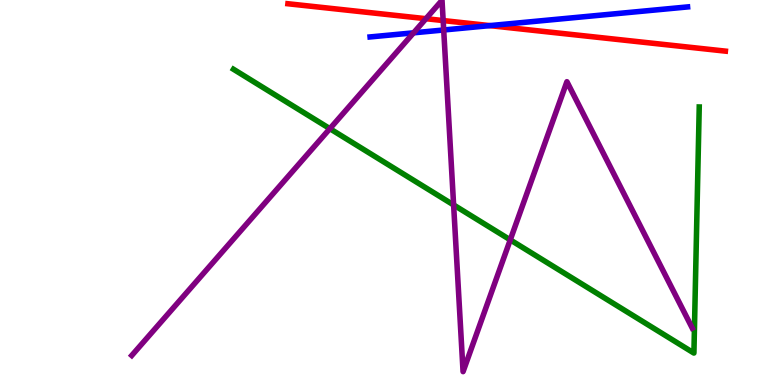[{'lines': ['blue', 'red'], 'intersections': [{'x': 6.32, 'y': 9.33}]}, {'lines': ['green', 'red'], 'intersections': []}, {'lines': ['purple', 'red'], 'intersections': [{'x': 5.5, 'y': 9.51}, {'x': 5.72, 'y': 9.47}]}, {'lines': ['blue', 'green'], 'intersections': []}, {'lines': ['blue', 'purple'], 'intersections': [{'x': 5.34, 'y': 9.15}, {'x': 5.73, 'y': 9.22}]}, {'lines': ['green', 'purple'], 'intersections': [{'x': 4.26, 'y': 6.66}, {'x': 5.85, 'y': 4.68}, {'x': 6.58, 'y': 3.77}]}]